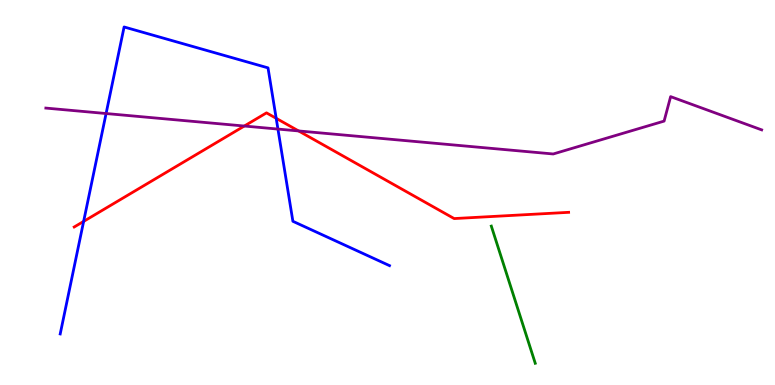[{'lines': ['blue', 'red'], 'intersections': [{'x': 1.08, 'y': 4.25}, {'x': 3.56, 'y': 6.93}]}, {'lines': ['green', 'red'], 'intersections': []}, {'lines': ['purple', 'red'], 'intersections': [{'x': 3.15, 'y': 6.73}, {'x': 3.85, 'y': 6.6}]}, {'lines': ['blue', 'green'], 'intersections': []}, {'lines': ['blue', 'purple'], 'intersections': [{'x': 1.37, 'y': 7.05}, {'x': 3.59, 'y': 6.65}]}, {'lines': ['green', 'purple'], 'intersections': []}]